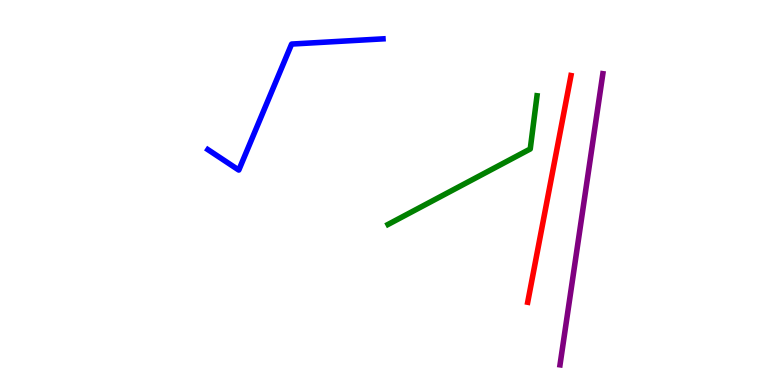[{'lines': ['blue', 'red'], 'intersections': []}, {'lines': ['green', 'red'], 'intersections': []}, {'lines': ['purple', 'red'], 'intersections': []}, {'lines': ['blue', 'green'], 'intersections': []}, {'lines': ['blue', 'purple'], 'intersections': []}, {'lines': ['green', 'purple'], 'intersections': []}]